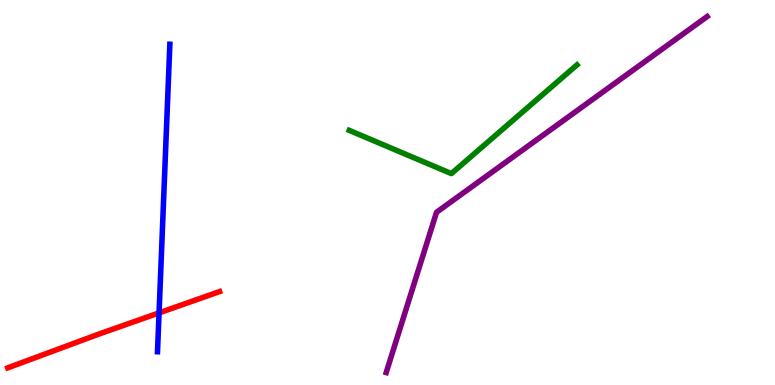[{'lines': ['blue', 'red'], 'intersections': [{'x': 2.05, 'y': 1.87}]}, {'lines': ['green', 'red'], 'intersections': []}, {'lines': ['purple', 'red'], 'intersections': []}, {'lines': ['blue', 'green'], 'intersections': []}, {'lines': ['blue', 'purple'], 'intersections': []}, {'lines': ['green', 'purple'], 'intersections': []}]